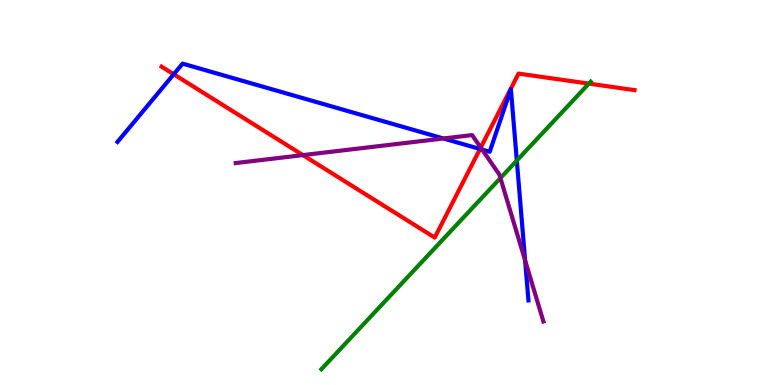[{'lines': ['blue', 'red'], 'intersections': [{'x': 2.24, 'y': 8.07}, {'x': 6.19, 'y': 6.13}]}, {'lines': ['green', 'red'], 'intersections': [{'x': 7.6, 'y': 7.83}]}, {'lines': ['purple', 'red'], 'intersections': [{'x': 3.91, 'y': 5.97}, {'x': 6.2, 'y': 6.17}]}, {'lines': ['blue', 'green'], 'intersections': [{'x': 6.67, 'y': 5.83}]}, {'lines': ['blue', 'purple'], 'intersections': [{'x': 5.72, 'y': 6.4}, {'x': 6.22, 'y': 6.11}, {'x': 6.78, 'y': 3.23}]}, {'lines': ['green', 'purple'], 'intersections': [{'x': 6.46, 'y': 5.38}]}]